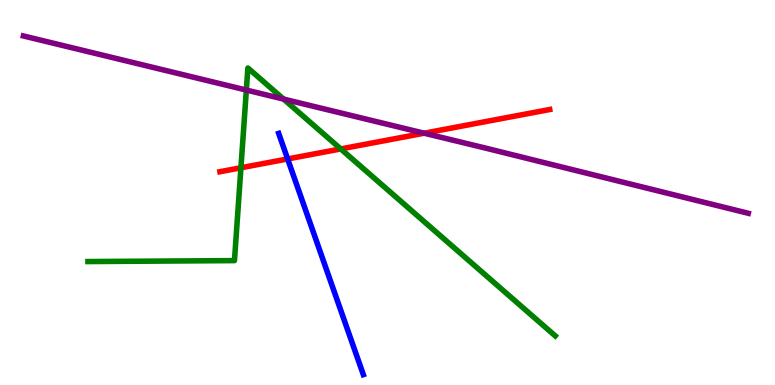[{'lines': ['blue', 'red'], 'intersections': [{'x': 3.71, 'y': 5.87}]}, {'lines': ['green', 'red'], 'intersections': [{'x': 3.11, 'y': 5.64}, {'x': 4.4, 'y': 6.13}]}, {'lines': ['purple', 'red'], 'intersections': [{'x': 5.47, 'y': 6.54}]}, {'lines': ['blue', 'green'], 'intersections': []}, {'lines': ['blue', 'purple'], 'intersections': []}, {'lines': ['green', 'purple'], 'intersections': [{'x': 3.18, 'y': 7.66}, {'x': 3.66, 'y': 7.43}]}]